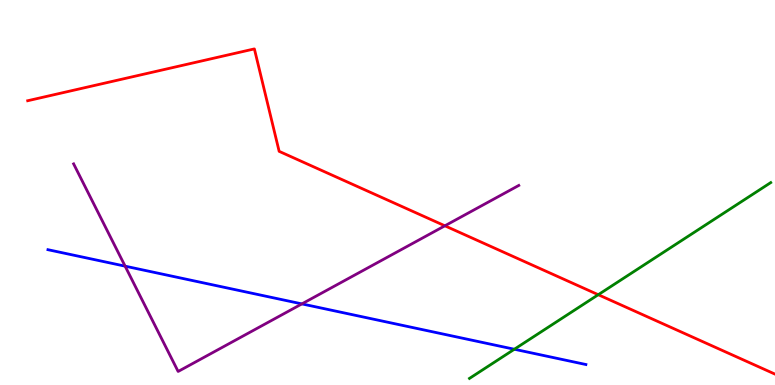[{'lines': ['blue', 'red'], 'intersections': []}, {'lines': ['green', 'red'], 'intersections': [{'x': 7.72, 'y': 2.35}]}, {'lines': ['purple', 'red'], 'intersections': [{'x': 5.74, 'y': 4.14}]}, {'lines': ['blue', 'green'], 'intersections': [{'x': 6.64, 'y': 0.929}]}, {'lines': ['blue', 'purple'], 'intersections': [{'x': 1.61, 'y': 3.09}, {'x': 3.9, 'y': 2.11}]}, {'lines': ['green', 'purple'], 'intersections': []}]